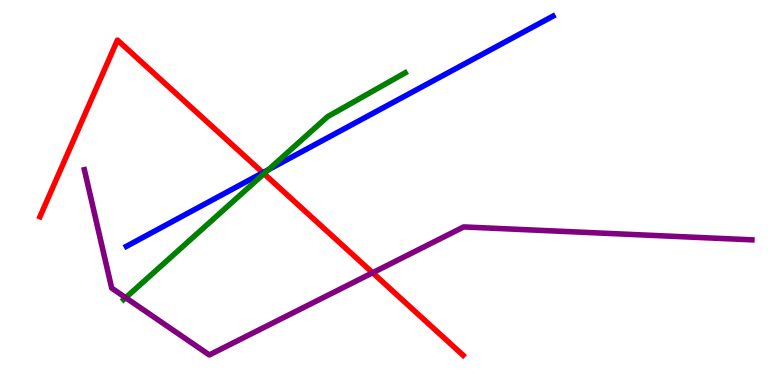[{'lines': ['blue', 'red'], 'intersections': [{'x': 3.39, 'y': 5.51}]}, {'lines': ['green', 'red'], 'intersections': [{'x': 3.41, 'y': 5.49}]}, {'lines': ['purple', 'red'], 'intersections': [{'x': 4.81, 'y': 2.92}]}, {'lines': ['blue', 'green'], 'intersections': [{'x': 3.46, 'y': 5.59}]}, {'lines': ['blue', 'purple'], 'intersections': []}, {'lines': ['green', 'purple'], 'intersections': [{'x': 1.62, 'y': 2.27}]}]